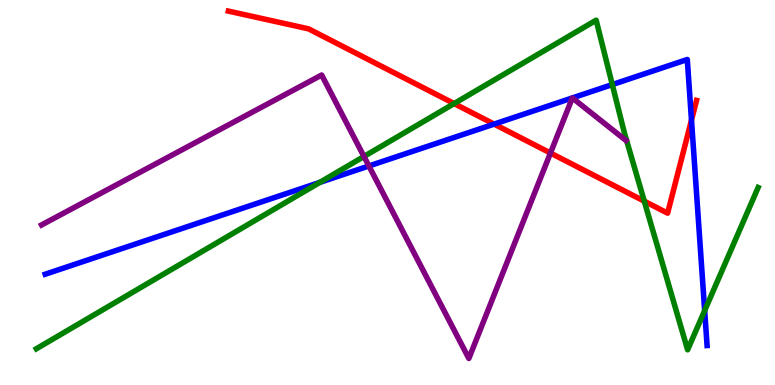[{'lines': ['blue', 'red'], 'intersections': [{'x': 6.38, 'y': 6.78}, {'x': 8.92, 'y': 6.88}]}, {'lines': ['green', 'red'], 'intersections': [{'x': 5.86, 'y': 7.31}, {'x': 8.31, 'y': 4.77}]}, {'lines': ['purple', 'red'], 'intersections': [{'x': 7.1, 'y': 6.03}]}, {'lines': ['blue', 'green'], 'intersections': [{'x': 4.13, 'y': 5.26}, {'x': 7.9, 'y': 7.8}, {'x': 9.09, 'y': 1.93}]}, {'lines': ['blue', 'purple'], 'intersections': [{'x': 4.76, 'y': 5.69}, {'x': 7.39, 'y': 7.46}, {'x': 7.39, 'y': 7.46}]}, {'lines': ['green', 'purple'], 'intersections': [{'x': 4.7, 'y': 5.94}]}]